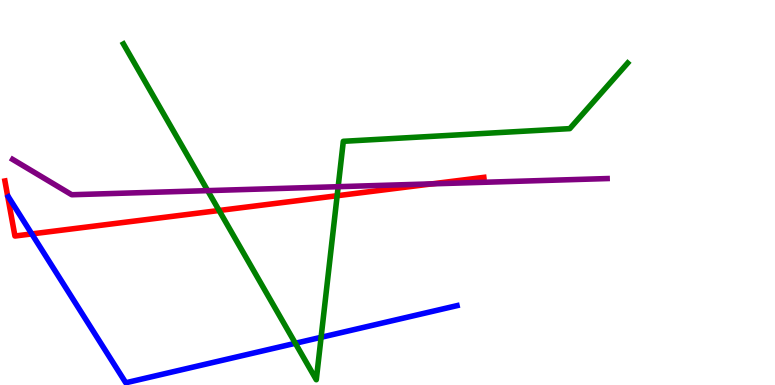[{'lines': ['blue', 'red'], 'intersections': [{'x': 0.41, 'y': 3.92}]}, {'lines': ['green', 'red'], 'intersections': [{'x': 2.83, 'y': 4.53}, {'x': 4.35, 'y': 4.92}]}, {'lines': ['purple', 'red'], 'intersections': [{'x': 5.57, 'y': 5.22}]}, {'lines': ['blue', 'green'], 'intersections': [{'x': 3.81, 'y': 1.08}, {'x': 4.14, 'y': 1.24}]}, {'lines': ['blue', 'purple'], 'intersections': []}, {'lines': ['green', 'purple'], 'intersections': [{'x': 2.68, 'y': 5.05}, {'x': 4.36, 'y': 5.15}]}]